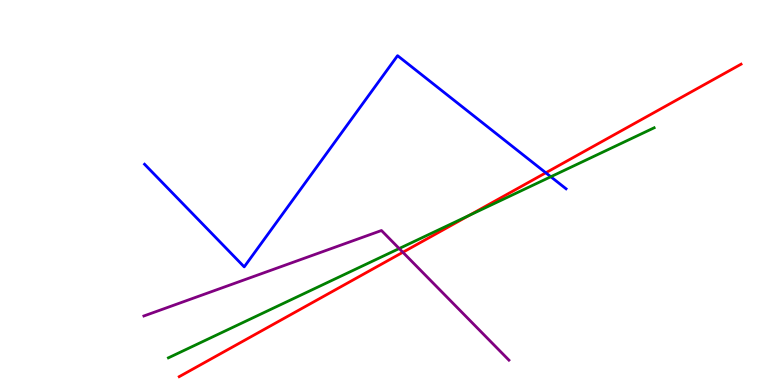[{'lines': ['blue', 'red'], 'intersections': [{'x': 7.04, 'y': 5.51}]}, {'lines': ['green', 'red'], 'intersections': [{'x': 6.05, 'y': 4.41}]}, {'lines': ['purple', 'red'], 'intersections': [{'x': 5.2, 'y': 3.45}]}, {'lines': ['blue', 'green'], 'intersections': [{'x': 7.11, 'y': 5.41}]}, {'lines': ['blue', 'purple'], 'intersections': []}, {'lines': ['green', 'purple'], 'intersections': [{'x': 5.15, 'y': 3.54}]}]